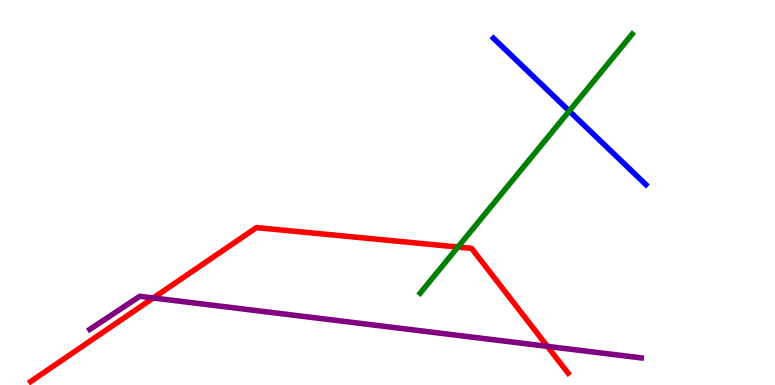[{'lines': ['blue', 'red'], 'intersections': []}, {'lines': ['green', 'red'], 'intersections': [{'x': 5.91, 'y': 3.58}]}, {'lines': ['purple', 'red'], 'intersections': [{'x': 1.98, 'y': 2.26}, {'x': 7.06, 'y': 1.0}]}, {'lines': ['blue', 'green'], 'intersections': [{'x': 7.35, 'y': 7.12}]}, {'lines': ['blue', 'purple'], 'intersections': []}, {'lines': ['green', 'purple'], 'intersections': []}]